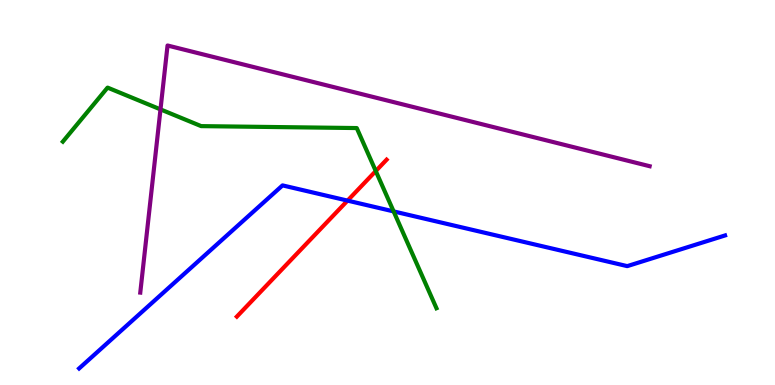[{'lines': ['blue', 'red'], 'intersections': [{'x': 4.48, 'y': 4.79}]}, {'lines': ['green', 'red'], 'intersections': [{'x': 4.85, 'y': 5.56}]}, {'lines': ['purple', 'red'], 'intersections': []}, {'lines': ['blue', 'green'], 'intersections': [{'x': 5.08, 'y': 4.51}]}, {'lines': ['blue', 'purple'], 'intersections': []}, {'lines': ['green', 'purple'], 'intersections': [{'x': 2.07, 'y': 7.16}]}]